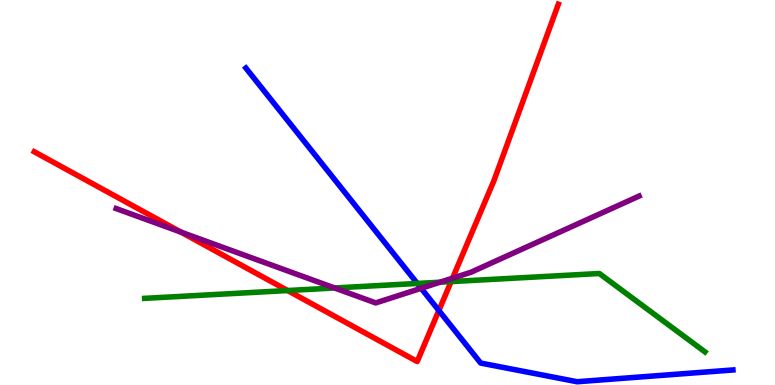[{'lines': ['blue', 'red'], 'intersections': [{'x': 5.66, 'y': 1.93}]}, {'lines': ['green', 'red'], 'intersections': [{'x': 3.71, 'y': 2.45}, {'x': 5.82, 'y': 2.69}]}, {'lines': ['purple', 'red'], 'intersections': [{'x': 2.34, 'y': 3.97}, {'x': 5.84, 'y': 2.77}]}, {'lines': ['blue', 'green'], 'intersections': [{'x': 5.38, 'y': 2.64}]}, {'lines': ['blue', 'purple'], 'intersections': [{'x': 5.43, 'y': 2.51}]}, {'lines': ['green', 'purple'], 'intersections': [{'x': 4.32, 'y': 2.52}, {'x': 5.68, 'y': 2.67}]}]